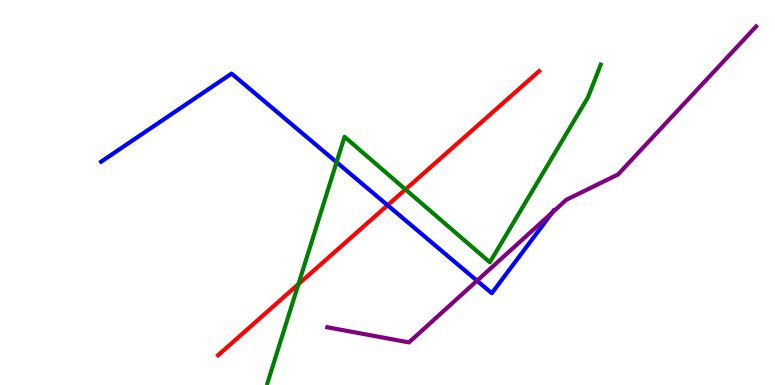[{'lines': ['blue', 'red'], 'intersections': [{'x': 5.0, 'y': 4.67}]}, {'lines': ['green', 'red'], 'intersections': [{'x': 3.85, 'y': 2.62}, {'x': 5.23, 'y': 5.08}]}, {'lines': ['purple', 'red'], 'intersections': []}, {'lines': ['blue', 'green'], 'intersections': [{'x': 4.34, 'y': 5.79}]}, {'lines': ['blue', 'purple'], 'intersections': [{'x': 6.16, 'y': 2.71}, {'x': 7.12, 'y': 4.48}]}, {'lines': ['green', 'purple'], 'intersections': []}]